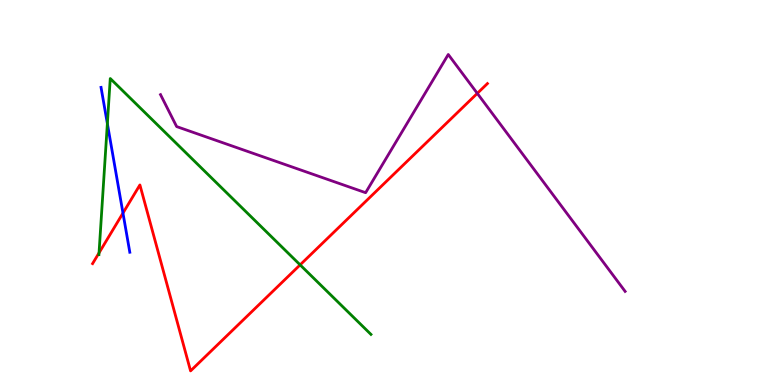[{'lines': ['blue', 'red'], 'intersections': [{'x': 1.59, 'y': 4.47}]}, {'lines': ['green', 'red'], 'intersections': [{'x': 1.28, 'y': 3.43}, {'x': 3.87, 'y': 3.12}]}, {'lines': ['purple', 'red'], 'intersections': [{'x': 6.16, 'y': 7.57}]}, {'lines': ['blue', 'green'], 'intersections': [{'x': 1.39, 'y': 6.79}]}, {'lines': ['blue', 'purple'], 'intersections': []}, {'lines': ['green', 'purple'], 'intersections': []}]